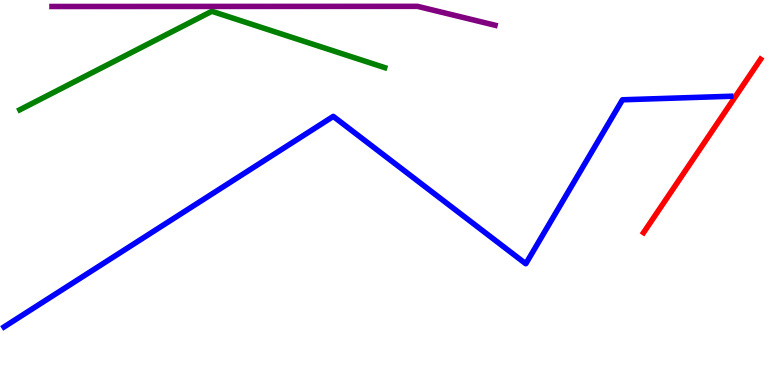[{'lines': ['blue', 'red'], 'intersections': []}, {'lines': ['green', 'red'], 'intersections': []}, {'lines': ['purple', 'red'], 'intersections': []}, {'lines': ['blue', 'green'], 'intersections': []}, {'lines': ['blue', 'purple'], 'intersections': []}, {'lines': ['green', 'purple'], 'intersections': []}]